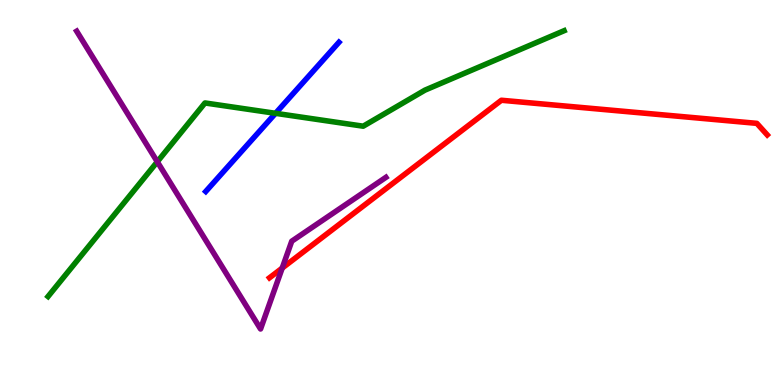[{'lines': ['blue', 'red'], 'intersections': []}, {'lines': ['green', 'red'], 'intersections': []}, {'lines': ['purple', 'red'], 'intersections': [{'x': 3.64, 'y': 3.04}]}, {'lines': ['blue', 'green'], 'intersections': [{'x': 3.56, 'y': 7.06}]}, {'lines': ['blue', 'purple'], 'intersections': []}, {'lines': ['green', 'purple'], 'intersections': [{'x': 2.03, 'y': 5.8}]}]